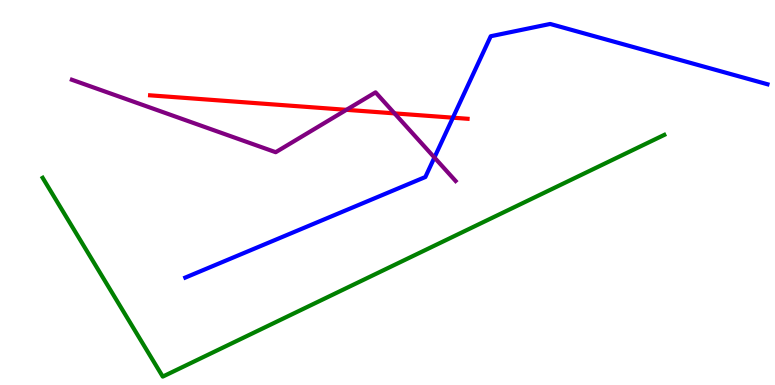[{'lines': ['blue', 'red'], 'intersections': [{'x': 5.84, 'y': 6.94}]}, {'lines': ['green', 'red'], 'intersections': []}, {'lines': ['purple', 'red'], 'intersections': [{'x': 4.47, 'y': 7.15}, {'x': 5.09, 'y': 7.06}]}, {'lines': ['blue', 'green'], 'intersections': []}, {'lines': ['blue', 'purple'], 'intersections': [{'x': 5.61, 'y': 5.91}]}, {'lines': ['green', 'purple'], 'intersections': []}]